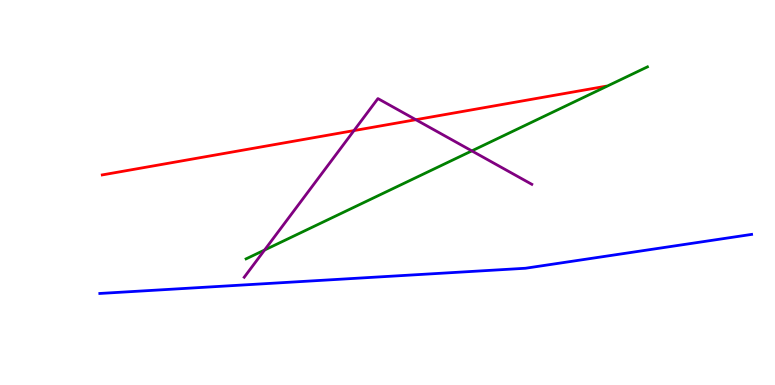[{'lines': ['blue', 'red'], 'intersections': []}, {'lines': ['green', 'red'], 'intersections': []}, {'lines': ['purple', 'red'], 'intersections': [{'x': 4.57, 'y': 6.61}, {'x': 5.37, 'y': 6.89}]}, {'lines': ['blue', 'green'], 'intersections': []}, {'lines': ['blue', 'purple'], 'intersections': []}, {'lines': ['green', 'purple'], 'intersections': [{'x': 3.41, 'y': 3.51}, {'x': 6.09, 'y': 6.08}]}]